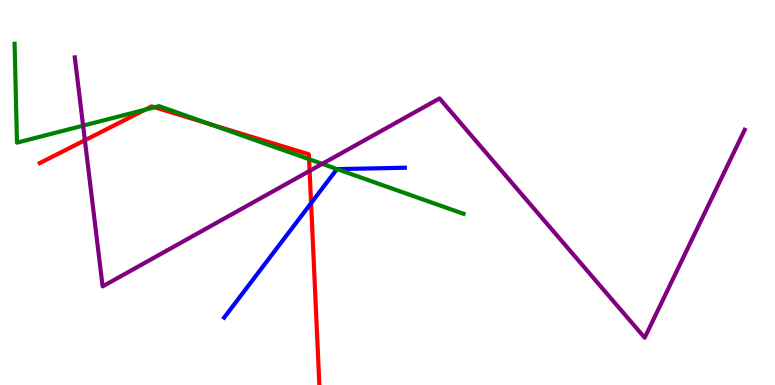[{'lines': ['blue', 'red'], 'intersections': [{'x': 4.01, 'y': 4.72}]}, {'lines': ['green', 'red'], 'intersections': [{'x': 1.87, 'y': 7.15}, {'x': 1.99, 'y': 7.21}, {'x': 2.71, 'y': 6.78}, {'x': 3.99, 'y': 5.87}]}, {'lines': ['purple', 'red'], 'intersections': [{'x': 1.1, 'y': 6.36}, {'x': 4.0, 'y': 5.56}]}, {'lines': ['blue', 'green'], 'intersections': [{'x': 4.35, 'y': 5.61}]}, {'lines': ['blue', 'purple'], 'intersections': []}, {'lines': ['green', 'purple'], 'intersections': [{'x': 1.07, 'y': 6.74}, {'x': 4.16, 'y': 5.74}]}]